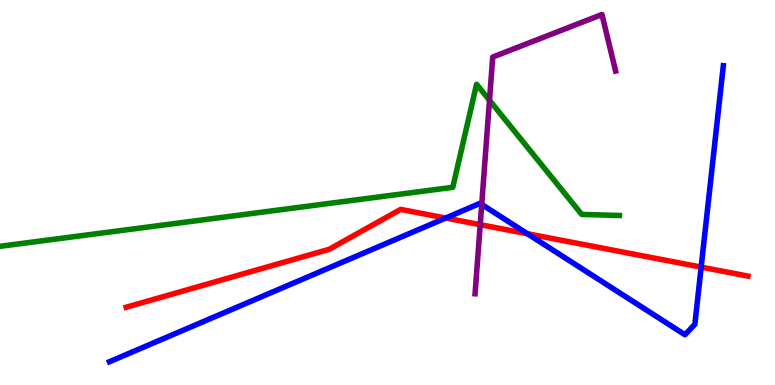[{'lines': ['blue', 'red'], 'intersections': [{'x': 5.75, 'y': 4.34}, {'x': 6.81, 'y': 3.93}, {'x': 9.05, 'y': 3.06}]}, {'lines': ['green', 'red'], 'intersections': []}, {'lines': ['purple', 'red'], 'intersections': [{'x': 6.2, 'y': 4.16}]}, {'lines': ['blue', 'green'], 'intersections': []}, {'lines': ['blue', 'purple'], 'intersections': [{'x': 6.22, 'y': 4.69}]}, {'lines': ['green', 'purple'], 'intersections': [{'x': 6.32, 'y': 7.4}]}]